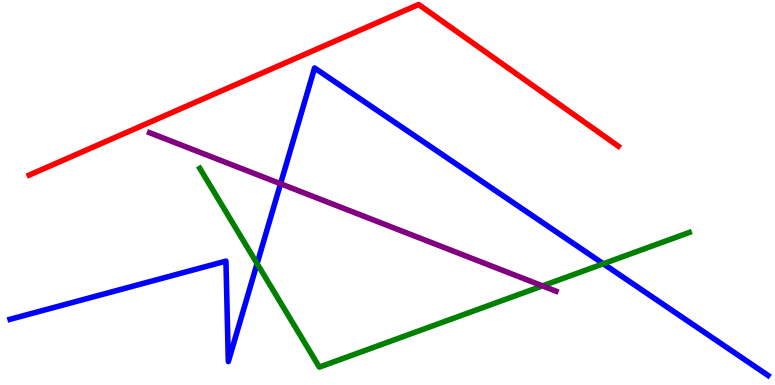[{'lines': ['blue', 'red'], 'intersections': []}, {'lines': ['green', 'red'], 'intersections': []}, {'lines': ['purple', 'red'], 'intersections': []}, {'lines': ['blue', 'green'], 'intersections': [{'x': 3.32, 'y': 3.15}, {'x': 7.78, 'y': 3.15}]}, {'lines': ['blue', 'purple'], 'intersections': [{'x': 3.62, 'y': 5.23}]}, {'lines': ['green', 'purple'], 'intersections': [{'x': 7.0, 'y': 2.57}]}]